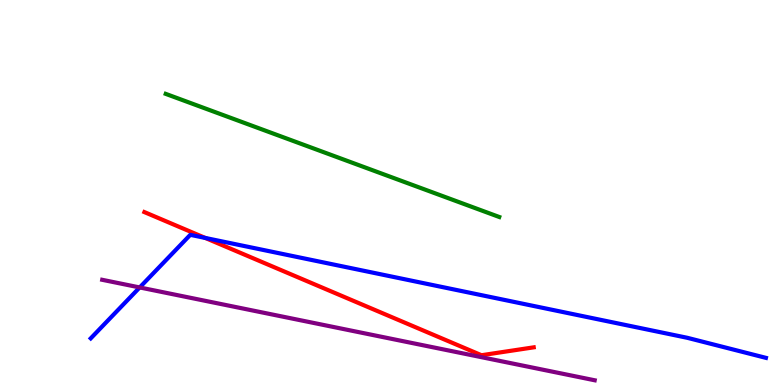[{'lines': ['blue', 'red'], 'intersections': [{'x': 2.65, 'y': 3.82}]}, {'lines': ['green', 'red'], 'intersections': []}, {'lines': ['purple', 'red'], 'intersections': []}, {'lines': ['blue', 'green'], 'intersections': []}, {'lines': ['blue', 'purple'], 'intersections': [{'x': 1.8, 'y': 2.53}]}, {'lines': ['green', 'purple'], 'intersections': []}]